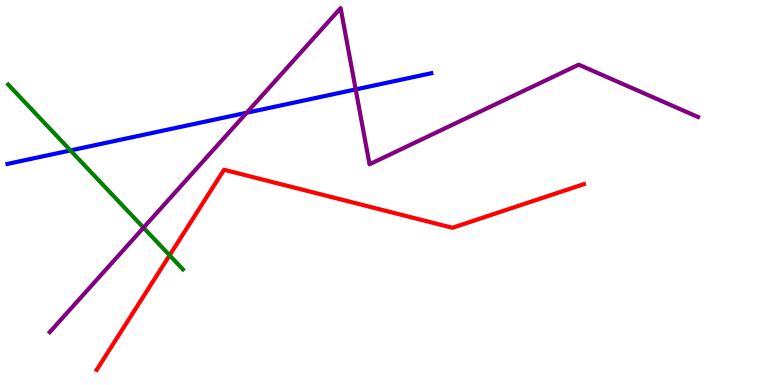[{'lines': ['blue', 'red'], 'intersections': []}, {'lines': ['green', 'red'], 'intersections': [{'x': 2.19, 'y': 3.37}]}, {'lines': ['purple', 'red'], 'intersections': []}, {'lines': ['blue', 'green'], 'intersections': [{'x': 0.909, 'y': 6.09}]}, {'lines': ['blue', 'purple'], 'intersections': [{'x': 3.18, 'y': 7.07}, {'x': 4.59, 'y': 7.68}]}, {'lines': ['green', 'purple'], 'intersections': [{'x': 1.85, 'y': 4.09}]}]